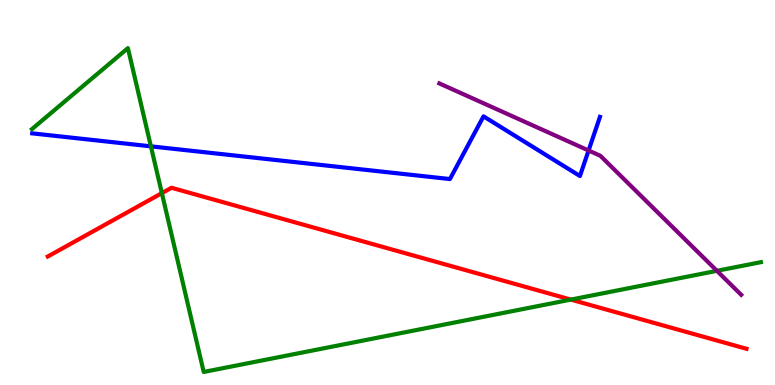[{'lines': ['blue', 'red'], 'intersections': []}, {'lines': ['green', 'red'], 'intersections': [{'x': 2.09, 'y': 4.98}, {'x': 7.37, 'y': 2.22}]}, {'lines': ['purple', 'red'], 'intersections': []}, {'lines': ['blue', 'green'], 'intersections': [{'x': 1.95, 'y': 6.2}]}, {'lines': ['blue', 'purple'], 'intersections': [{'x': 7.59, 'y': 6.09}]}, {'lines': ['green', 'purple'], 'intersections': [{'x': 9.25, 'y': 2.97}]}]